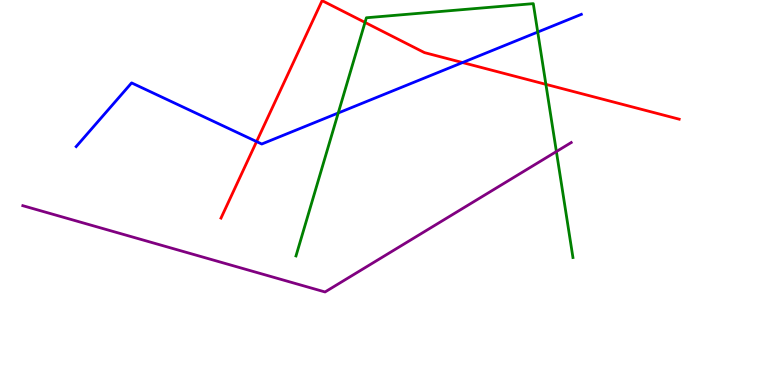[{'lines': ['blue', 'red'], 'intersections': [{'x': 3.31, 'y': 6.32}, {'x': 5.97, 'y': 8.38}]}, {'lines': ['green', 'red'], 'intersections': [{'x': 4.71, 'y': 9.42}, {'x': 7.04, 'y': 7.81}]}, {'lines': ['purple', 'red'], 'intersections': []}, {'lines': ['blue', 'green'], 'intersections': [{'x': 4.36, 'y': 7.07}, {'x': 6.94, 'y': 9.17}]}, {'lines': ['blue', 'purple'], 'intersections': []}, {'lines': ['green', 'purple'], 'intersections': [{'x': 7.18, 'y': 6.06}]}]